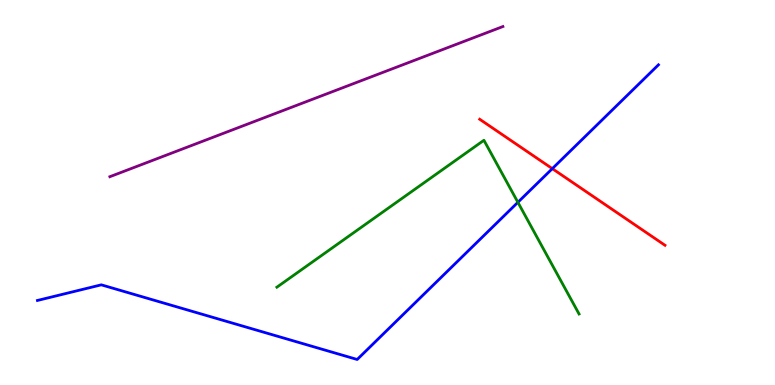[{'lines': ['blue', 'red'], 'intersections': [{'x': 7.13, 'y': 5.62}]}, {'lines': ['green', 'red'], 'intersections': []}, {'lines': ['purple', 'red'], 'intersections': []}, {'lines': ['blue', 'green'], 'intersections': [{'x': 6.68, 'y': 4.75}]}, {'lines': ['blue', 'purple'], 'intersections': []}, {'lines': ['green', 'purple'], 'intersections': []}]